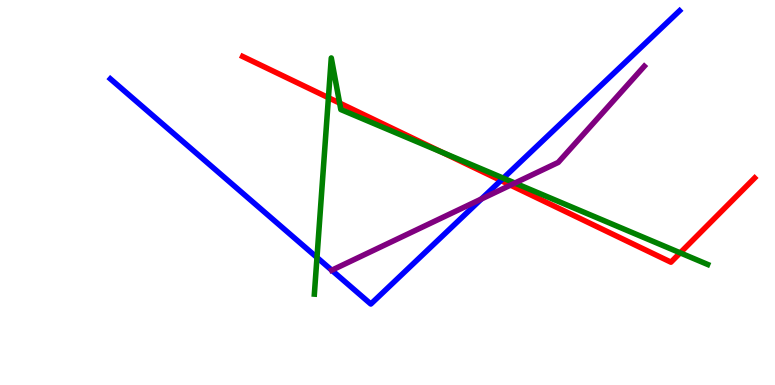[{'lines': ['blue', 'red'], 'intersections': [{'x': 6.46, 'y': 5.31}]}, {'lines': ['green', 'red'], 'intersections': [{'x': 4.24, 'y': 7.46}, {'x': 4.38, 'y': 7.32}, {'x': 5.71, 'y': 6.04}, {'x': 8.78, 'y': 3.43}]}, {'lines': ['purple', 'red'], 'intersections': [{'x': 6.59, 'y': 5.19}]}, {'lines': ['blue', 'green'], 'intersections': [{'x': 4.09, 'y': 3.31}, {'x': 6.49, 'y': 5.37}]}, {'lines': ['blue', 'purple'], 'intersections': [{'x': 4.28, 'y': 2.98}, {'x': 6.21, 'y': 4.83}]}, {'lines': ['green', 'purple'], 'intersections': [{'x': 6.64, 'y': 5.25}]}]